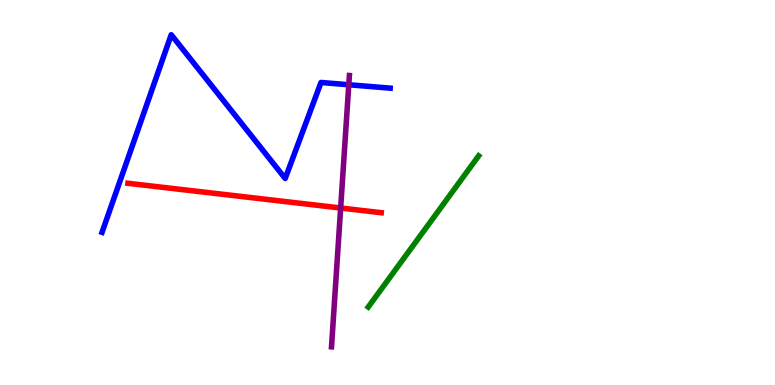[{'lines': ['blue', 'red'], 'intersections': []}, {'lines': ['green', 'red'], 'intersections': []}, {'lines': ['purple', 'red'], 'intersections': [{'x': 4.4, 'y': 4.6}]}, {'lines': ['blue', 'green'], 'intersections': []}, {'lines': ['blue', 'purple'], 'intersections': [{'x': 4.5, 'y': 7.8}]}, {'lines': ['green', 'purple'], 'intersections': []}]